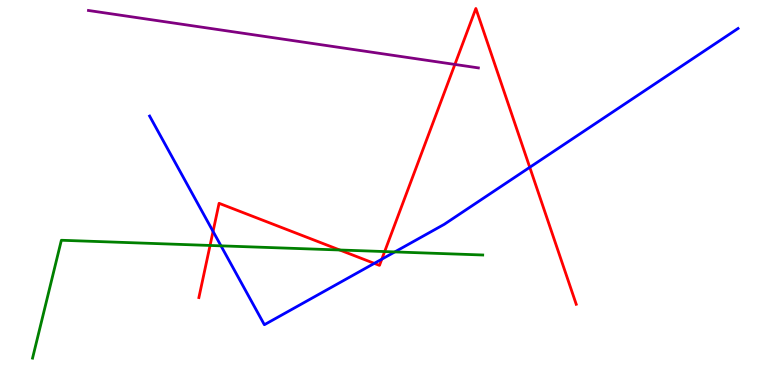[{'lines': ['blue', 'red'], 'intersections': [{'x': 2.75, 'y': 3.99}, {'x': 4.83, 'y': 3.16}, {'x': 4.93, 'y': 3.27}, {'x': 6.84, 'y': 5.65}]}, {'lines': ['green', 'red'], 'intersections': [{'x': 2.71, 'y': 3.62}, {'x': 4.38, 'y': 3.51}, {'x': 4.96, 'y': 3.47}]}, {'lines': ['purple', 'red'], 'intersections': [{'x': 5.87, 'y': 8.33}]}, {'lines': ['blue', 'green'], 'intersections': [{'x': 2.85, 'y': 3.61}, {'x': 5.09, 'y': 3.46}]}, {'lines': ['blue', 'purple'], 'intersections': []}, {'lines': ['green', 'purple'], 'intersections': []}]